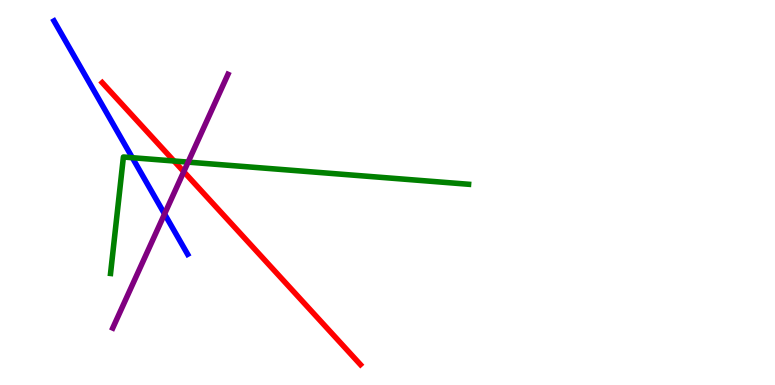[{'lines': ['blue', 'red'], 'intersections': []}, {'lines': ['green', 'red'], 'intersections': [{'x': 2.24, 'y': 5.82}]}, {'lines': ['purple', 'red'], 'intersections': [{'x': 2.37, 'y': 5.54}]}, {'lines': ['blue', 'green'], 'intersections': [{'x': 1.71, 'y': 5.9}]}, {'lines': ['blue', 'purple'], 'intersections': [{'x': 2.12, 'y': 4.44}]}, {'lines': ['green', 'purple'], 'intersections': [{'x': 2.43, 'y': 5.79}]}]